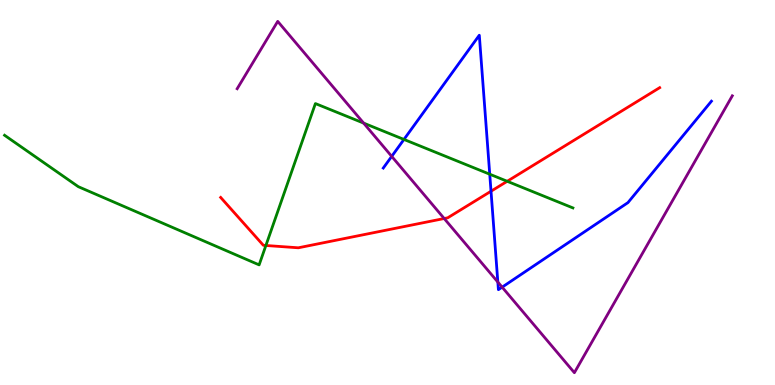[{'lines': ['blue', 'red'], 'intersections': [{'x': 6.34, 'y': 5.03}]}, {'lines': ['green', 'red'], 'intersections': [{'x': 3.43, 'y': 3.62}, {'x': 6.54, 'y': 5.29}]}, {'lines': ['purple', 'red'], 'intersections': [{'x': 5.73, 'y': 4.32}]}, {'lines': ['blue', 'green'], 'intersections': [{'x': 5.21, 'y': 6.38}, {'x': 6.32, 'y': 5.48}]}, {'lines': ['blue', 'purple'], 'intersections': [{'x': 5.05, 'y': 5.94}, {'x': 6.42, 'y': 2.67}, {'x': 6.48, 'y': 2.54}]}, {'lines': ['green', 'purple'], 'intersections': [{'x': 4.69, 'y': 6.8}]}]